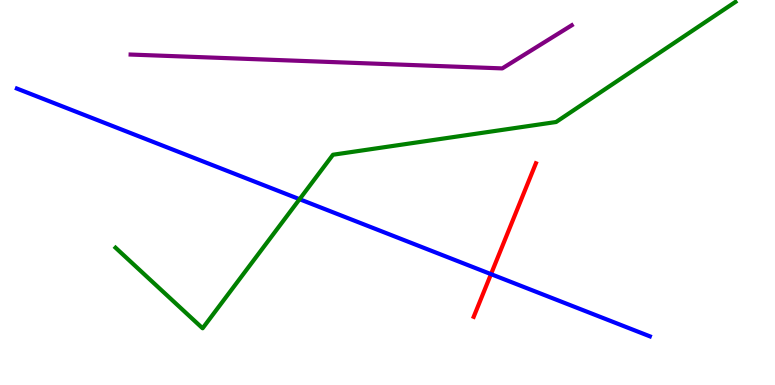[{'lines': ['blue', 'red'], 'intersections': [{'x': 6.34, 'y': 2.88}]}, {'lines': ['green', 'red'], 'intersections': []}, {'lines': ['purple', 'red'], 'intersections': []}, {'lines': ['blue', 'green'], 'intersections': [{'x': 3.87, 'y': 4.83}]}, {'lines': ['blue', 'purple'], 'intersections': []}, {'lines': ['green', 'purple'], 'intersections': []}]